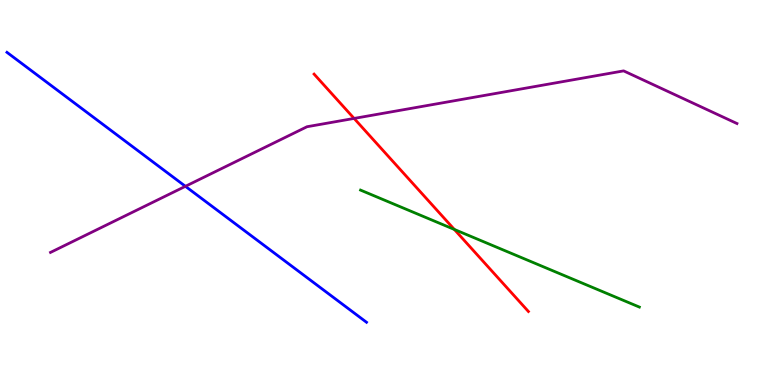[{'lines': ['blue', 'red'], 'intersections': []}, {'lines': ['green', 'red'], 'intersections': [{'x': 5.86, 'y': 4.04}]}, {'lines': ['purple', 'red'], 'intersections': [{'x': 4.57, 'y': 6.92}]}, {'lines': ['blue', 'green'], 'intersections': []}, {'lines': ['blue', 'purple'], 'intersections': [{'x': 2.39, 'y': 5.16}]}, {'lines': ['green', 'purple'], 'intersections': []}]